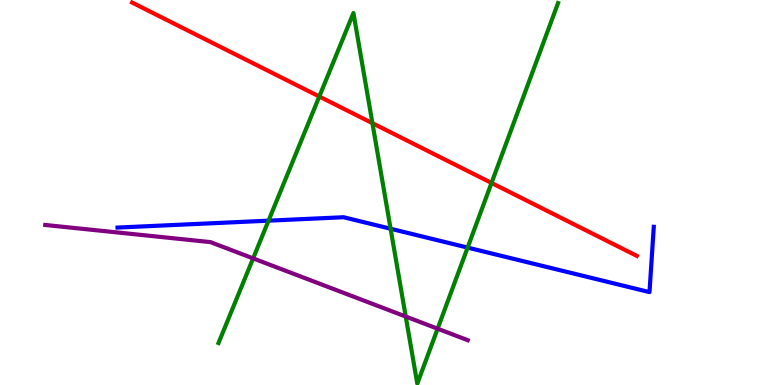[{'lines': ['blue', 'red'], 'intersections': []}, {'lines': ['green', 'red'], 'intersections': [{'x': 4.12, 'y': 7.49}, {'x': 4.81, 'y': 6.8}, {'x': 6.34, 'y': 5.25}]}, {'lines': ['purple', 'red'], 'intersections': []}, {'lines': ['blue', 'green'], 'intersections': [{'x': 3.47, 'y': 4.27}, {'x': 5.04, 'y': 4.06}, {'x': 6.03, 'y': 3.57}]}, {'lines': ['blue', 'purple'], 'intersections': []}, {'lines': ['green', 'purple'], 'intersections': [{'x': 3.27, 'y': 3.29}, {'x': 5.24, 'y': 1.78}, {'x': 5.65, 'y': 1.46}]}]